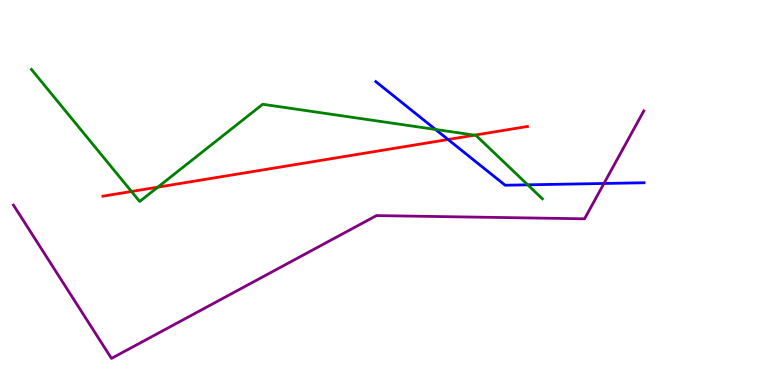[{'lines': ['blue', 'red'], 'intersections': [{'x': 5.78, 'y': 6.38}]}, {'lines': ['green', 'red'], 'intersections': [{'x': 1.7, 'y': 5.03}, {'x': 2.04, 'y': 5.14}, {'x': 6.12, 'y': 6.49}]}, {'lines': ['purple', 'red'], 'intersections': []}, {'lines': ['blue', 'green'], 'intersections': [{'x': 5.62, 'y': 6.64}, {'x': 6.81, 'y': 5.2}]}, {'lines': ['blue', 'purple'], 'intersections': [{'x': 7.79, 'y': 5.23}]}, {'lines': ['green', 'purple'], 'intersections': []}]